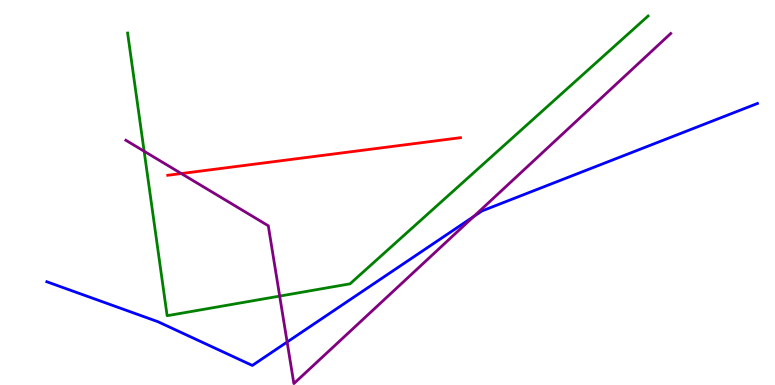[{'lines': ['blue', 'red'], 'intersections': []}, {'lines': ['green', 'red'], 'intersections': []}, {'lines': ['purple', 'red'], 'intersections': [{'x': 2.34, 'y': 5.49}]}, {'lines': ['blue', 'green'], 'intersections': []}, {'lines': ['blue', 'purple'], 'intersections': [{'x': 3.7, 'y': 1.12}, {'x': 6.11, 'y': 4.38}]}, {'lines': ['green', 'purple'], 'intersections': [{'x': 1.86, 'y': 6.07}, {'x': 3.61, 'y': 2.31}]}]